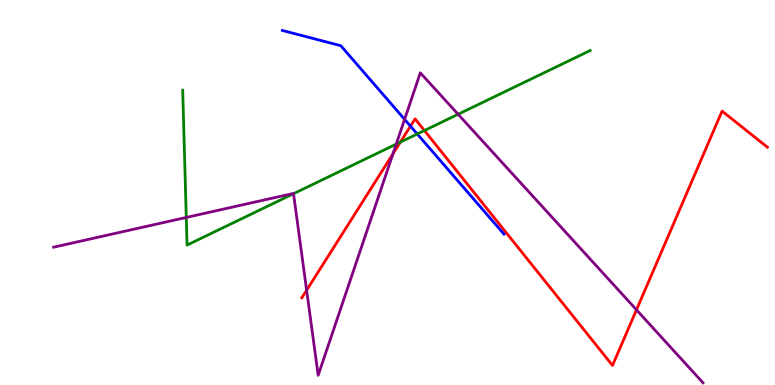[{'lines': ['blue', 'red'], 'intersections': [{'x': 5.3, 'y': 6.72}]}, {'lines': ['green', 'red'], 'intersections': [{'x': 5.17, 'y': 6.31}, {'x': 5.48, 'y': 6.61}]}, {'lines': ['purple', 'red'], 'intersections': [{'x': 3.96, 'y': 2.46}, {'x': 5.07, 'y': 6.0}, {'x': 8.21, 'y': 1.95}]}, {'lines': ['blue', 'green'], 'intersections': [{'x': 5.38, 'y': 6.52}]}, {'lines': ['blue', 'purple'], 'intersections': [{'x': 5.22, 'y': 6.9}]}, {'lines': ['green', 'purple'], 'intersections': [{'x': 2.4, 'y': 4.35}, {'x': 3.79, 'y': 4.97}, {'x': 5.11, 'y': 6.26}, {'x': 5.91, 'y': 7.03}]}]